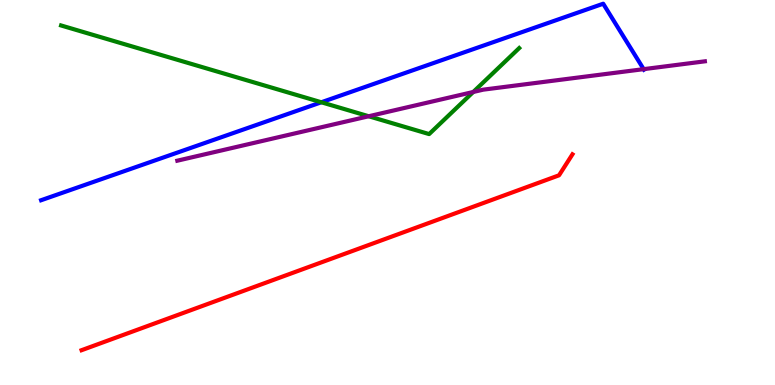[{'lines': ['blue', 'red'], 'intersections': []}, {'lines': ['green', 'red'], 'intersections': []}, {'lines': ['purple', 'red'], 'intersections': []}, {'lines': ['blue', 'green'], 'intersections': [{'x': 4.15, 'y': 7.34}]}, {'lines': ['blue', 'purple'], 'intersections': [{'x': 8.31, 'y': 8.2}]}, {'lines': ['green', 'purple'], 'intersections': [{'x': 4.76, 'y': 6.98}, {'x': 6.11, 'y': 7.61}]}]